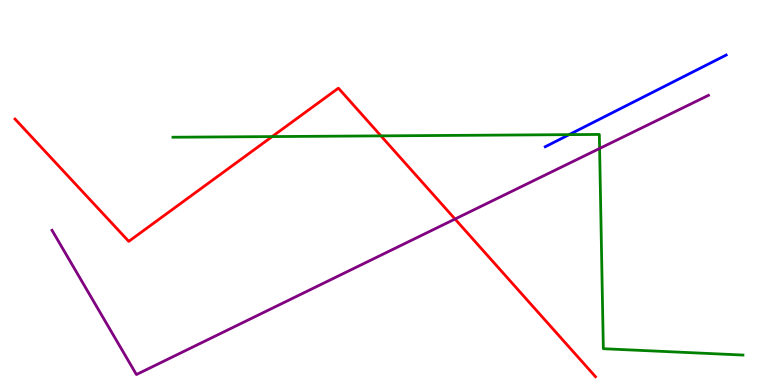[{'lines': ['blue', 'red'], 'intersections': []}, {'lines': ['green', 'red'], 'intersections': [{'x': 3.51, 'y': 6.45}, {'x': 4.92, 'y': 6.47}]}, {'lines': ['purple', 'red'], 'intersections': [{'x': 5.87, 'y': 4.31}]}, {'lines': ['blue', 'green'], 'intersections': [{'x': 7.34, 'y': 6.5}]}, {'lines': ['blue', 'purple'], 'intersections': []}, {'lines': ['green', 'purple'], 'intersections': [{'x': 7.74, 'y': 6.14}]}]